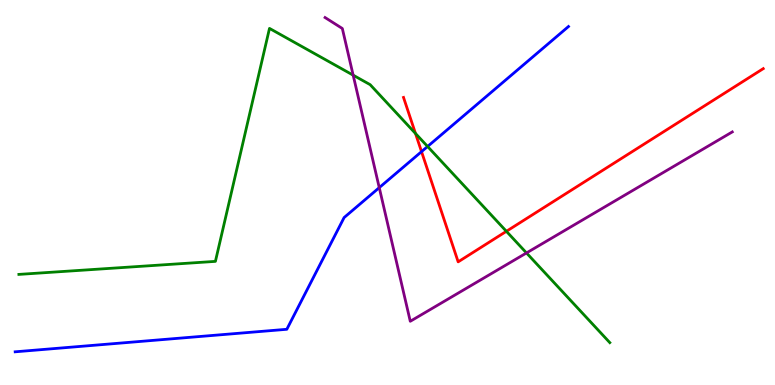[{'lines': ['blue', 'red'], 'intersections': [{'x': 5.44, 'y': 6.06}]}, {'lines': ['green', 'red'], 'intersections': [{'x': 5.36, 'y': 6.53}, {'x': 6.53, 'y': 3.99}]}, {'lines': ['purple', 'red'], 'intersections': []}, {'lines': ['blue', 'green'], 'intersections': [{'x': 5.52, 'y': 6.2}]}, {'lines': ['blue', 'purple'], 'intersections': [{'x': 4.89, 'y': 5.13}]}, {'lines': ['green', 'purple'], 'intersections': [{'x': 4.56, 'y': 8.05}, {'x': 6.79, 'y': 3.43}]}]